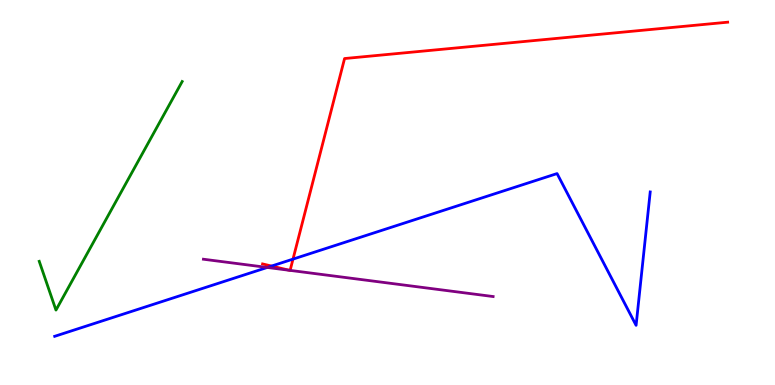[{'lines': ['blue', 'red'], 'intersections': [{'x': 3.5, 'y': 3.09}, {'x': 3.78, 'y': 3.27}]}, {'lines': ['green', 'red'], 'intersections': []}, {'lines': ['purple', 'red'], 'intersections': [{'x': 3.74, 'y': 2.98}, {'x': 3.74, 'y': 2.98}]}, {'lines': ['blue', 'green'], 'intersections': []}, {'lines': ['blue', 'purple'], 'intersections': [{'x': 3.45, 'y': 3.05}]}, {'lines': ['green', 'purple'], 'intersections': []}]